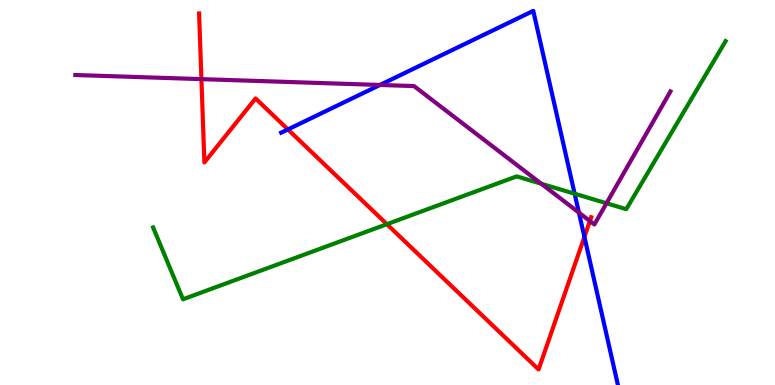[{'lines': ['blue', 'red'], 'intersections': [{'x': 3.72, 'y': 6.64}, {'x': 7.54, 'y': 3.85}]}, {'lines': ['green', 'red'], 'intersections': [{'x': 4.99, 'y': 4.18}]}, {'lines': ['purple', 'red'], 'intersections': [{'x': 2.6, 'y': 7.94}, {'x': 7.61, 'y': 4.26}]}, {'lines': ['blue', 'green'], 'intersections': [{'x': 7.41, 'y': 4.97}]}, {'lines': ['blue', 'purple'], 'intersections': [{'x': 4.9, 'y': 7.79}, {'x': 7.47, 'y': 4.48}]}, {'lines': ['green', 'purple'], 'intersections': [{'x': 6.98, 'y': 5.23}, {'x': 7.83, 'y': 4.72}]}]